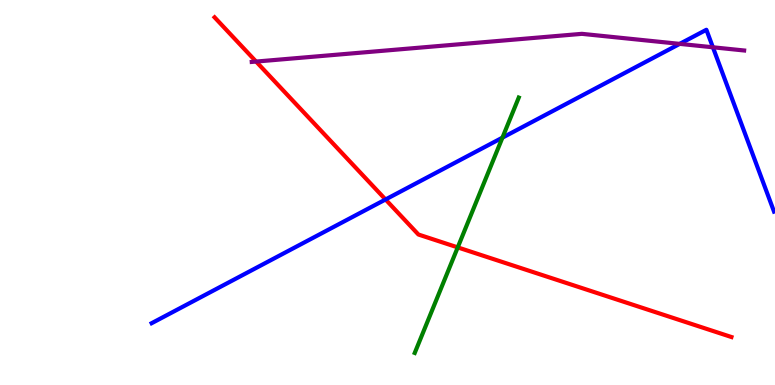[{'lines': ['blue', 'red'], 'intersections': [{'x': 4.97, 'y': 4.82}]}, {'lines': ['green', 'red'], 'intersections': [{'x': 5.91, 'y': 3.57}]}, {'lines': ['purple', 'red'], 'intersections': [{'x': 3.3, 'y': 8.4}]}, {'lines': ['blue', 'green'], 'intersections': [{'x': 6.48, 'y': 6.42}]}, {'lines': ['blue', 'purple'], 'intersections': [{'x': 8.77, 'y': 8.86}, {'x': 9.2, 'y': 8.77}]}, {'lines': ['green', 'purple'], 'intersections': []}]